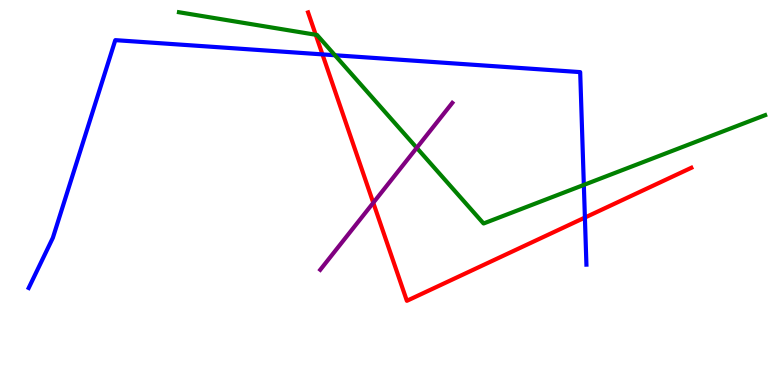[{'lines': ['blue', 'red'], 'intersections': [{'x': 4.16, 'y': 8.59}, {'x': 7.55, 'y': 4.35}]}, {'lines': ['green', 'red'], 'intersections': [{'x': 4.07, 'y': 9.1}]}, {'lines': ['purple', 'red'], 'intersections': [{'x': 4.82, 'y': 4.73}]}, {'lines': ['blue', 'green'], 'intersections': [{'x': 4.32, 'y': 8.57}, {'x': 7.53, 'y': 5.2}]}, {'lines': ['blue', 'purple'], 'intersections': []}, {'lines': ['green', 'purple'], 'intersections': [{'x': 5.38, 'y': 6.16}]}]